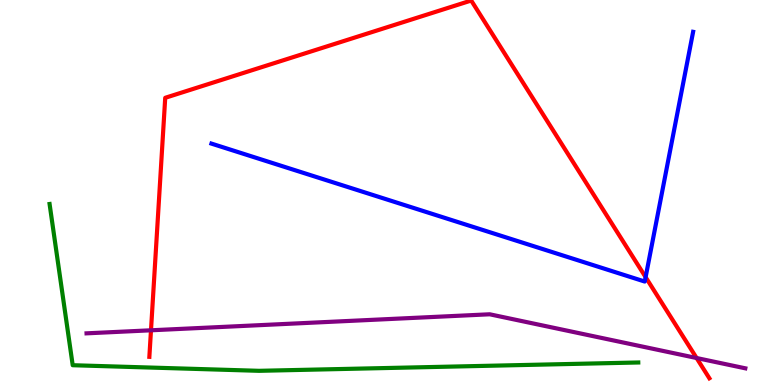[{'lines': ['blue', 'red'], 'intersections': [{'x': 8.33, 'y': 2.8}]}, {'lines': ['green', 'red'], 'intersections': []}, {'lines': ['purple', 'red'], 'intersections': [{'x': 1.95, 'y': 1.42}, {'x': 8.99, 'y': 0.701}]}, {'lines': ['blue', 'green'], 'intersections': []}, {'lines': ['blue', 'purple'], 'intersections': []}, {'lines': ['green', 'purple'], 'intersections': []}]